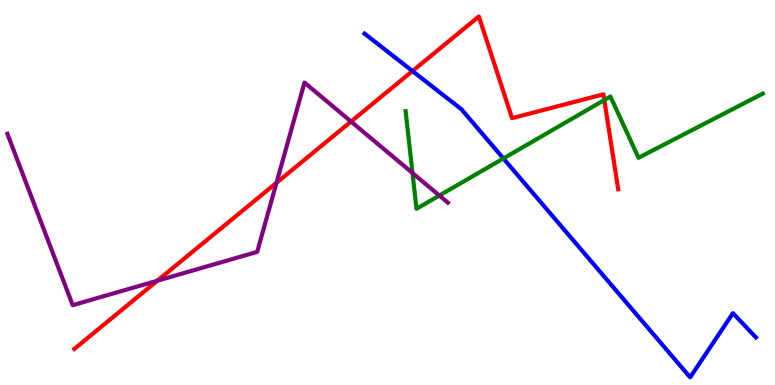[{'lines': ['blue', 'red'], 'intersections': [{'x': 5.32, 'y': 8.15}]}, {'lines': ['green', 'red'], 'intersections': [{'x': 7.8, 'y': 7.4}]}, {'lines': ['purple', 'red'], 'intersections': [{'x': 2.03, 'y': 2.71}, {'x': 3.57, 'y': 5.25}, {'x': 4.53, 'y': 6.84}]}, {'lines': ['blue', 'green'], 'intersections': [{'x': 6.5, 'y': 5.88}]}, {'lines': ['blue', 'purple'], 'intersections': []}, {'lines': ['green', 'purple'], 'intersections': [{'x': 5.32, 'y': 5.51}, {'x': 5.67, 'y': 4.92}]}]